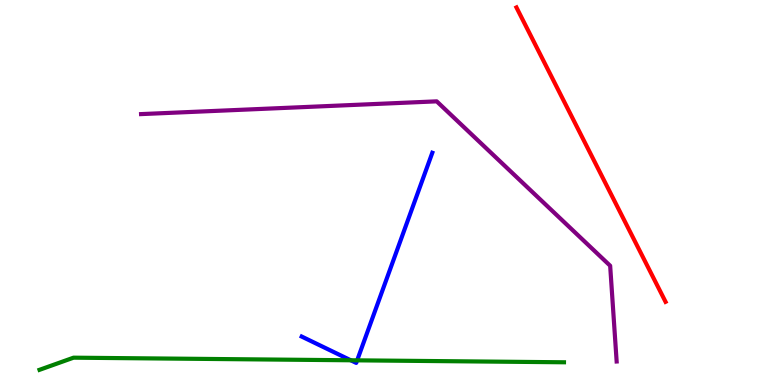[{'lines': ['blue', 'red'], 'intersections': []}, {'lines': ['green', 'red'], 'intersections': []}, {'lines': ['purple', 'red'], 'intersections': []}, {'lines': ['blue', 'green'], 'intersections': [{'x': 4.53, 'y': 0.642}, {'x': 4.61, 'y': 0.641}]}, {'lines': ['blue', 'purple'], 'intersections': []}, {'lines': ['green', 'purple'], 'intersections': []}]